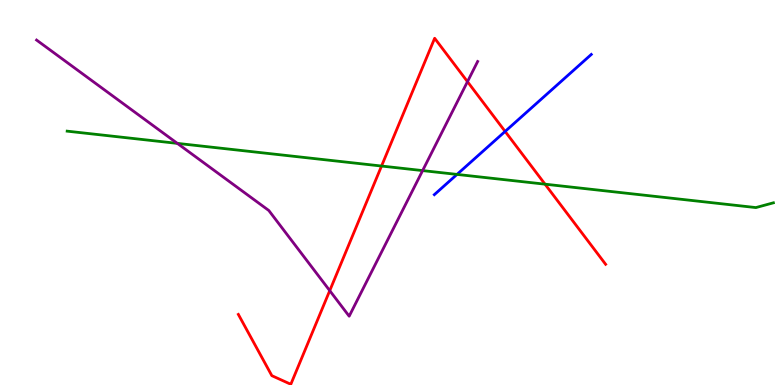[{'lines': ['blue', 'red'], 'intersections': [{'x': 6.52, 'y': 6.59}]}, {'lines': ['green', 'red'], 'intersections': [{'x': 4.92, 'y': 5.69}, {'x': 7.03, 'y': 5.22}]}, {'lines': ['purple', 'red'], 'intersections': [{'x': 4.25, 'y': 2.45}, {'x': 6.03, 'y': 7.88}]}, {'lines': ['blue', 'green'], 'intersections': [{'x': 5.9, 'y': 5.47}]}, {'lines': ['blue', 'purple'], 'intersections': []}, {'lines': ['green', 'purple'], 'intersections': [{'x': 2.29, 'y': 6.28}, {'x': 5.45, 'y': 5.57}]}]